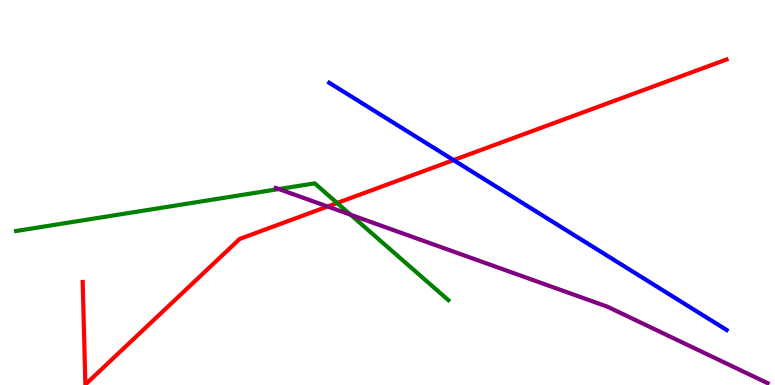[{'lines': ['blue', 'red'], 'intersections': [{'x': 5.85, 'y': 5.84}]}, {'lines': ['green', 'red'], 'intersections': [{'x': 4.35, 'y': 4.73}]}, {'lines': ['purple', 'red'], 'intersections': [{'x': 4.23, 'y': 4.64}]}, {'lines': ['blue', 'green'], 'intersections': []}, {'lines': ['blue', 'purple'], 'intersections': []}, {'lines': ['green', 'purple'], 'intersections': [{'x': 3.6, 'y': 5.09}, {'x': 4.52, 'y': 4.42}]}]